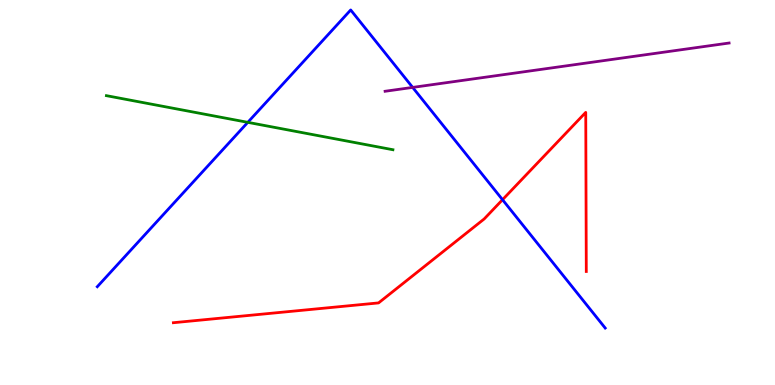[{'lines': ['blue', 'red'], 'intersections': [{'x': 6.48, 'y': 4.81}]}, {'lines': ['green', 'red'], 'intersections': []}, {'lines': ['purple', 'red'], 'intersections': []}, {'lines': ['blue', 'green'], 'intersections': [{'x': 3.2, 'y': 6.82}]}, {'lines': ['blue', 'purple'], 'intersections': [{'x': 5.32, 'y': 7.73}]}, {'lines': ['green', 'purple'], 'intersections': []}]